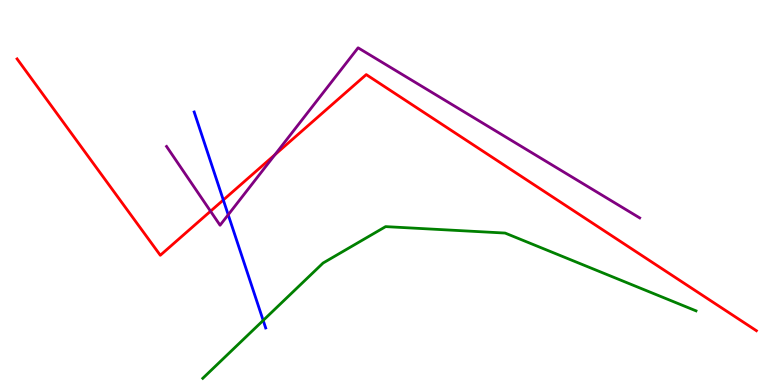[{'lines': ['blue', 'red'], 'intersections': [{'x': 2.88, 'y': 4.81}]}, {'lines': ['green', 'red'], 'intersections': []}, {'lines': ['purple', 'red'], 'intersections': [{'x': 2.72, 'y': 4.51}, {'x': 3.55, 'y': 5.98}]}, {'lines': ['blue', 'green'], 'intersections': [{'x': 3.4, 'y': 1.68}]}, {'lines': ['blue', 'purple'], 'intersections': [{'x': 2.94, 'y': 4.42}]}, {'lines': ['green', 'purple'], 'intersections': []}]